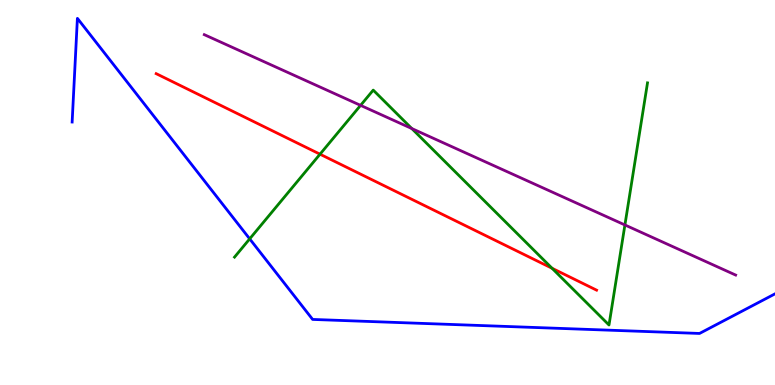[{'lines': ['blue', 'red'], 'intersections': []}, {'lines': ['green', 'red'], 'intersections': [{'x': 4.13, 'y': 5.99}, {'x': 7.12, 'y': 3.03}]}, {'lines': ['purple', 'red'], 'intersections': []}, {'lines': ['blue', 'green'], 'intersections': [{'x': 3.22, 'y': 3.8}]}, {'lines': ['blue', 'purple'], 'intersections': []}, {'lines': ['green', 'purple'], 'intersections': [{'x': 4.65, 'y': 7.26}, {'x': 5.31, 'y': 6.66}, {'x': 8.06, 'y': 4.16}]}]